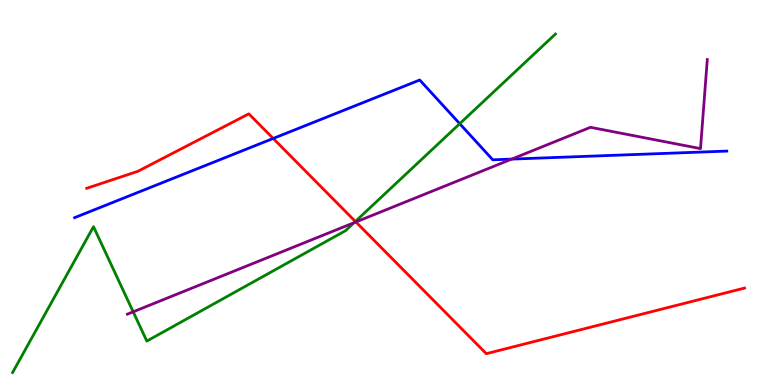[{'lines': ['blue', 'red'], 'intersections': [{'x': 3.53, 'y': 6.4}]}, {'lines': ['green', 'red'], 'intersections': [{'x': 4.59, 'y': 4.25}]}, {'lines': ['purple', 'red'], 'intersections': [{'x': 4.59, 'y': 4.23}]}, {'lines': ['blue', 'green'], 'intersections': [{'x': 5.93, 'y': 6.79}]}, {'lines': ['blue', 'purple'], 'intersections': [{'x': 6.6, 'y': 5.87}]}, {'lines': ['green', 'purple'], 'intersections': [{'x': 1.72, 'y': 1.9}, {'x': 4.57, 'y': 4.22}]}]